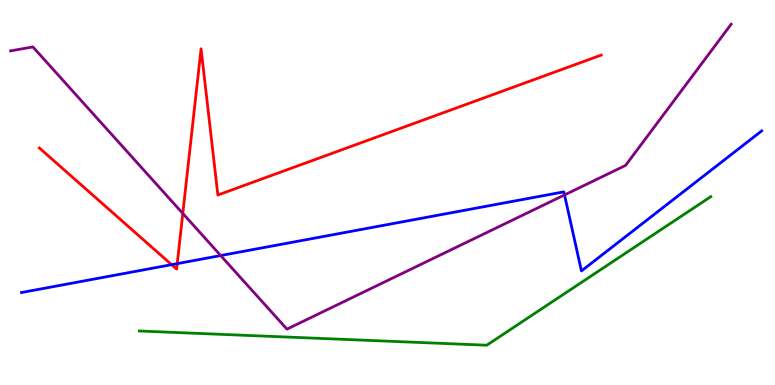[{'lines': ['blue', 'red'], 'intersections': [{'x': 2.21, 'y': 3.13}, {'x': 2.29, 'y': 3.15}]}, {'lines': ['green', 'red'], 'intersections': []}, {'lines': ['purple', 'red'], 'intersections': [{'x': 2.36, 'y': 4.46}]}, {'lines': ['blue', 'green'], 'intersections': []}, {'lines': ['blue', 'purple'], 'intersections': [{'x': 2.85, 'y': 3.36}, {'x': 7.28, 'y': 4.94}]}, {'lines': ['green', 'purple'], 'intersections': []}]